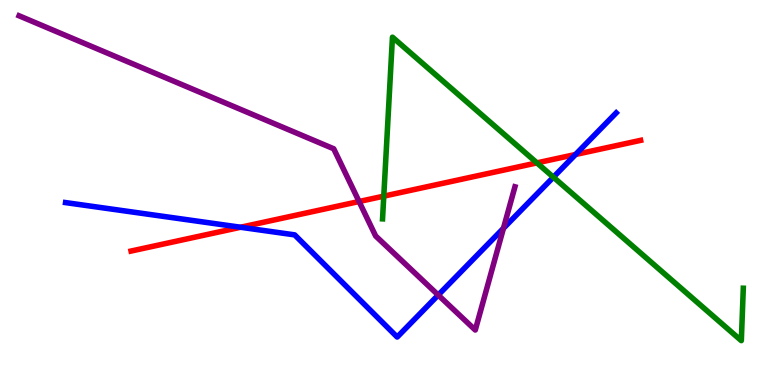[{'lines': ['blue', 'red'], 'intersections': [{'x': 3.1, 'y': 4.1}, {'x': 7.43, 'y': 5.99}]}, {'lines': ['green', 'red'], 'intersections': [{'x': 4.95, 'y': 4.91}, {'x': 6.93, 'y': 5.77}]}, {'lines': ['purple', 'red'], 'intersections': [{'x': 4.63, 'y': 4.77}]}, {'lines': ['blue', 'green'], 'intersections': [{'x': 7.14, 'y': 5.4}]}, {'lines': ['blue', 'purple'], 'intersections': [{'x': 5.65, 'y': 2.34}, {'x': 6.5, 'y': 4.07}]}, {'lines': ['green', 'purple'], 'intersections': []}]